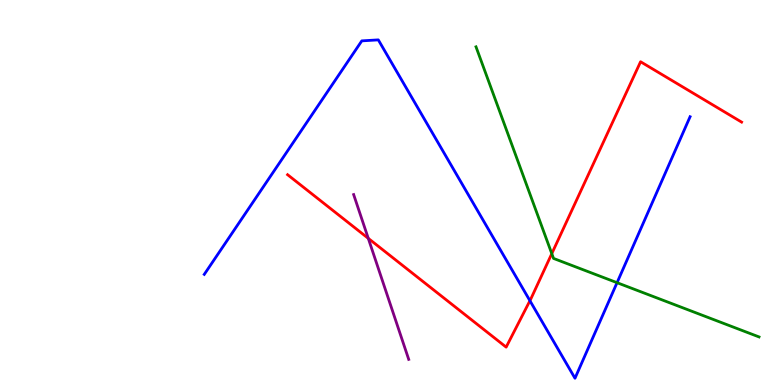[{'lines': ['blue', 'red'], 'intersections': [{'x': 6.84, 'y': 2.19}]}, {'lines': ['green', 'red'], 'intersections': [{'x': 7.12, 'y': 3.41}]}, {'lines': ['purple', 'red'], 'intersections': [{'x': 4.75, 'y': 3.81}]}, {'lines': ['blue', 'green'], 'intersections': [{'x': 7.96, 'y': 2.66}]}, {'lines': ['blue', 'purple'], 'intersections': []}, {'lines': ['green', 'purple'], 'intersections': []}]